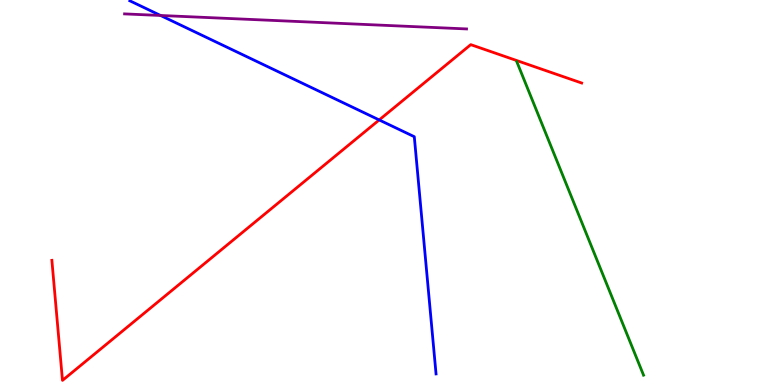[{'lines': ['blue', 'red'], 'intersections': [{'x': 4.89, 'y': 6.88}]}, {'lines': ['green', 'red'], 'intersections': []}, {'lines': ['purple', 'red'], 'intersections': []}, {'lines': ['blue', 'green'], 'intersections': []}, {'lines': ['blue', 'purple'], 'intersections': [{'x': 2.07, 'y': 9.6}]}, {'lines': ['green', 'purple'], 'intersections': []}]